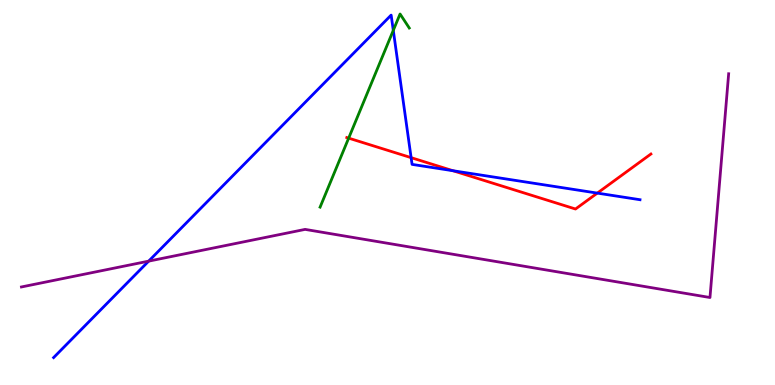[{'lines': ['blue', 'red'], 'intersections': [{'x': 5.3, 'y': 5.91}, {'x': 5.84, 'y': 5.57}, {'x': 7.71, 'y': 4.98}]}, {'lines': ['green', 'red'], 'intersections': [{'x': 4.5, 'y': 6.41}]}, {'lines': ['purple', 'red'], 'intersections': []}, {'lines': ['blue', 'green'], 'intersections': [{'x': 5.07, 'y': 9.21}]}, {'lines': ['blue', 'purple'], 'intersections': [{'x': 1.92, 'y': 3.22}]}, {'lines': ['green', 'purple'], 'intersections': []}]